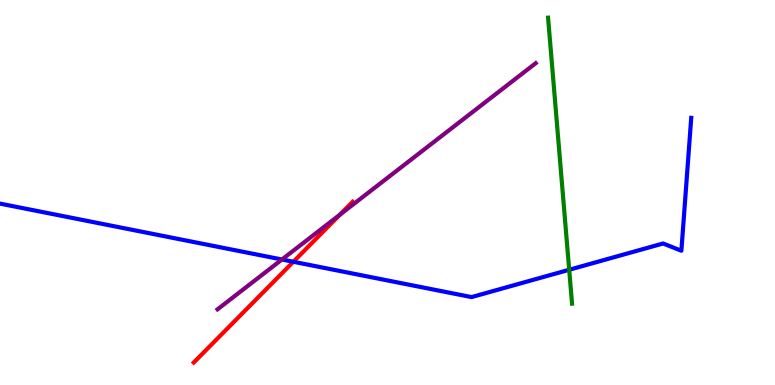[{'lines': ['blue', 'red'], 'intersections': [{'x': 3.79, 'y': 3.2}]}, {'lines': ['green', 'red'], 'intersections': []}, {'lines': ['purple', 'red'], 'intersections': [{'x': 4.39, 'y': 4.43}]}, {'lines': ['blue', 'green'], 'intersections': [{'x': 7.34, 'y': 2.99}]}, {'lines': ['blue', 'purple'], 'intersections': [{'x': 3.64, 'y': 3.26}]}, {'lines': ['green', 'purple'], 'intersections': []}]